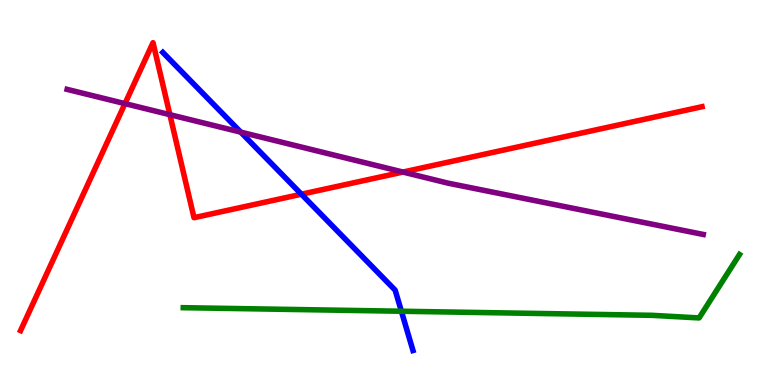[{'lines': ['blue', 'red'], 'intersections': [{'x': 3.89, 'y': 4.96}]}, {'lines': ['green', 'red'], 'intersections': []}, {'lines': ['purple', 'red'], 'intersections': [{'x': 1.61, 'y': 7.31}, {'x': 2.19, 'y': 7.02}, {'x': 5.2, 'y': 5.53}]}, {'lines': ['blue', 'green'], 'intersections': [{'x': 5.18, 'y': 1.92}]}, {'lines': ['blue', 'purple'], 'intersections': [{'x': 3.11, 'y': 6.57}]}, {'lines': ['green', 'purple'], 'intersections': []}]